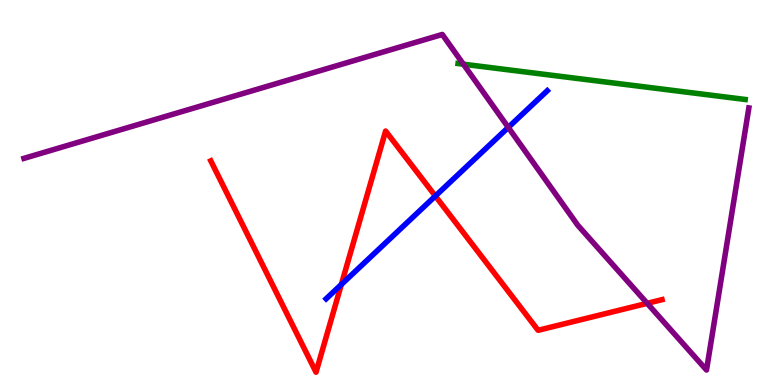[{'lines': ['blue', 'red'], 'intersections': [{'x': 4.4, 'y': 2.61}, {'x': 5.62, 'y': 4.91}]}, {'lines': ['green', 'red'], 'intersections': []}, {'lines': ['purple', 'red'], 'intersections': [{'x': 8.35, 'y': 2.12}]}, {'lines': ['blue', 'green'], 'intersections': []}, {'lines': ['blue', 'purple'], 'intersections': [{'x': 6.56, 'y': 6.69}]}, {'lines': ['green', 'purple'], 'intersections': [{'x': 5.98, 'y': 8.33}]}]